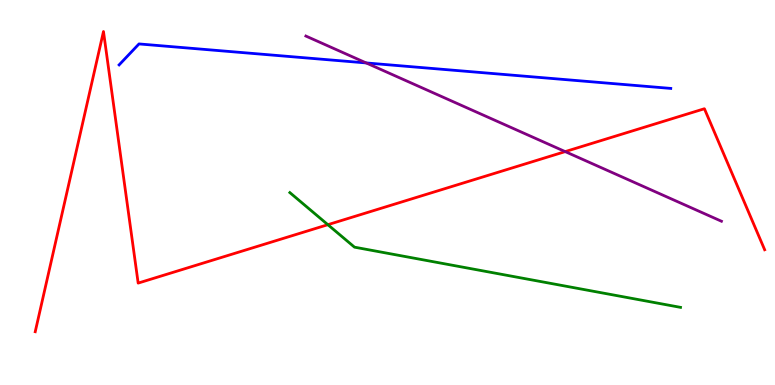[{'lines': ['blue', 'red'], 'intersections': []}, {'lines': ['green', 'red'], 'intersections': [{'x': 4.23, 'y': 4.16}]}, {'lines': ['purple', 'red'], 'intersections': [{'x': 7.29, 'y': 6.06}]}, {'lines': ['blue', 'green'], 'intersections': []}, {'lines': ['blue', 'purple'], 'intersections': [{'x': 4.73, 'y': 8.37}]}, {'lines': ['green', 'purple'], 'intersections': []}]